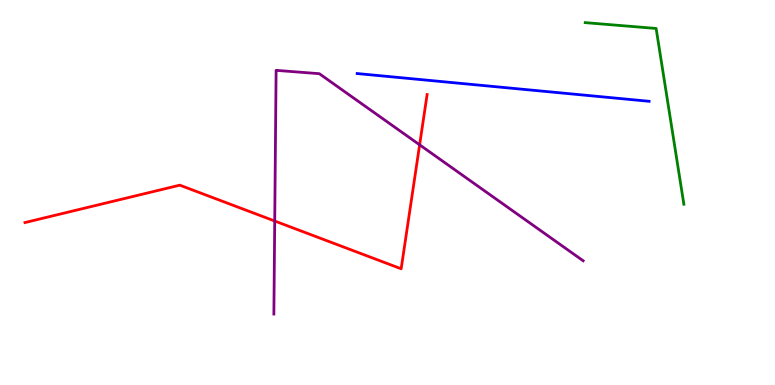[{'lines': ['blue', 'red'], 'intersections': []}, {'lines': ['green', 'red'], 'intersections': []}, {'lines': ['purple', 'red'], 'intersections': [{'x': 3.54, 'y': 4.26}, {'x': 5.41, 'y': 6.24}]}, {'lines': ['blue', 'green'], 'intersections': []}, {'lines': ['blue', 'purple'], 'intersections': []}, {'lines': ['green', 'purple'], 'intersections': []}]